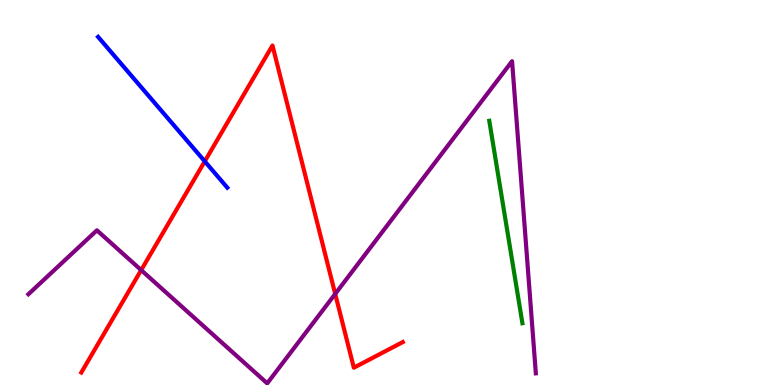[{'lines': ['blue', 'red'], 'intersections': [{'x': 2.64, 'y': 5.81}]}, {'lines': ['green', 'red'], 'intersections': []}, {'lines': ['purple', 'red'], 'intersections': [{'x': 1.82, 'y': 2.98}, {'x': 4.33, 'y': 2.37}]}, {'lines': ['blue', 'green'], 'intersections': []}, {'lines': ['blue', 'purple'], 'intersections': []}, {'lines': ['green', 'purple'], 'intersections': []}]